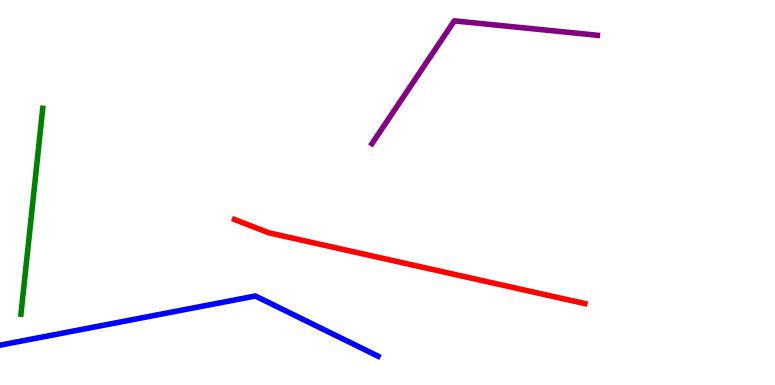[{'lines': ['blue', 'red'], 'intersections': []}, {'lines': ['green', 'red'], 'intersections': []}, {'lines': ['purple', 'red'], 'intersections': []}, {'lines': ['blue', 'green'], 'intersections': []}, {'lines': ['blue', 'purple'], 'intersections': []}, {'lines': ['green', 'purple'], 'intersections': []}]